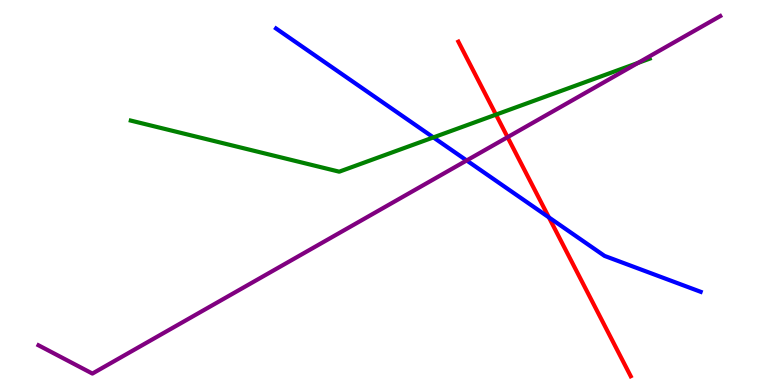[{'lines': ['blue', 'red'], 'intersections': [{'x': 7.08, 'y': 4.35}]}, {'lines': ['green', 'red'], 'intersections': [{'x': 6.4, 'y': 7.02}]}, {'lines': ['purple', 'red'], 'intersections': [{'x': 6.55, 'y': 6.44}]}, {'lines': ['blue', 'green'], 'intersections': [{'x': 5.59, 'y': 6.43}]}, {'lines': ['blue', 'purple'], 'intersections': [{'x': 6.02, 'y': 5.83}]}, {'lines': ['green', 'purple'], 'intersections': [{'x': 8.23, 'y': 8.37}]}]